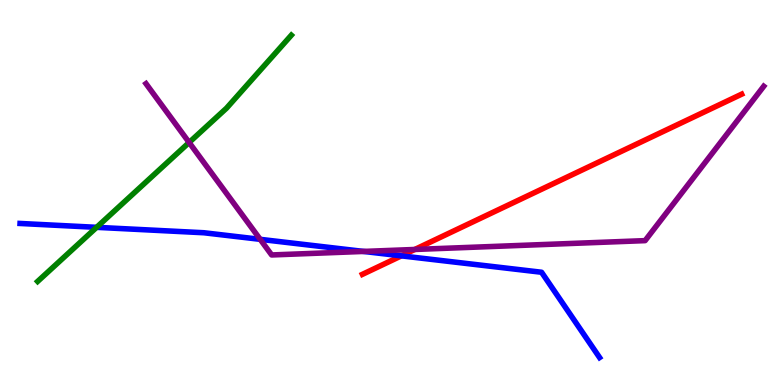[{'lines': ['blue', 'red'], 'intersections': [{'x': 5.18, 'y': 3.35}]}, {'lines': ['green', 'red'], 'intersections': []}, {'lines': ['purple', 'red'], 'intersections': [{'x': 5.35, 'y': 3.52}]}, {'lines': ['blue', 'green'], 'intersections': [{'x': 1.25, 'y': 4.1}]}, {'lines': ['blue', 'purple'], 'intersections': [{'x': 3.36, 'y': 3.78}, {'x': 4.69, 'y': 3.47}]}, {'lines': ['green', 'purple'], 'intersections': [{'x': 2.44, 'y': 6.3}]}]